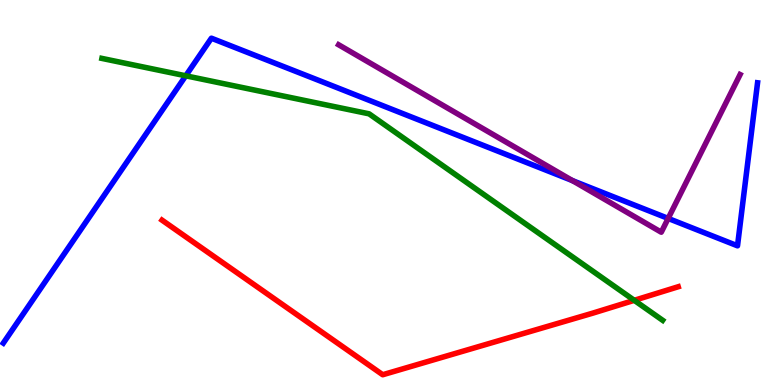[{'lines': ['blue', 'red'], 'intersections': []}, {'lines': ['green', 'red'], 'intersections': [{'x': 8.18, 'y': 2.2}]}, {'lines': ['purple', 'red'], 'intersections': []}, {'lines': ['blue', 'green'], 'intersections': [{'x': 2.4, 'y': 8.03}]}, {'lines': ['blue', 'purple'], 'intersections': [{'x': 7.39, 'y': 5.31}, {'x': 8.62, 'y': 4.33}]}, {'lines': ['green', 'purple'], 'intersections': []}]